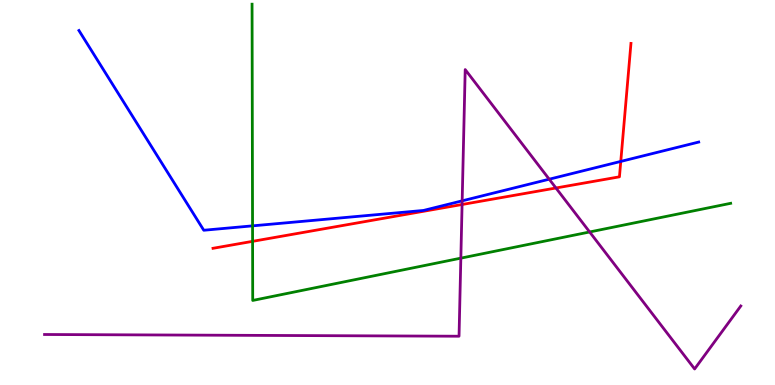[{'lines': ['blue', 'red'], 'intersections': [{'x': 8.01, 'y': 5.81}]}, {'lines': ['green', 'red'], 'intersections': [{'x': 3.26, 'y': 3.73}]}, {'lines': ['purple', 'red'], 'intersections': [{'x': 5.96, 'y': 4.69}, {'x': 7.17, 'y': 5.12}]}, {'lines': ['blue', 'green'], 'intersections': [{'x': 3.26, 'y': 4.13}]}, {'lines': ['blue', 'purple'], 'intersections': [{'x': 5.96, 'y': 4.78}, {'x': 7.09, 'y': 5.35}]}, {'lines': ['green', 'purple'], 'intersections': [{'x': 5.95, 'y': 3.29}, {'x': 7.61, 'y': 3.97}]}]